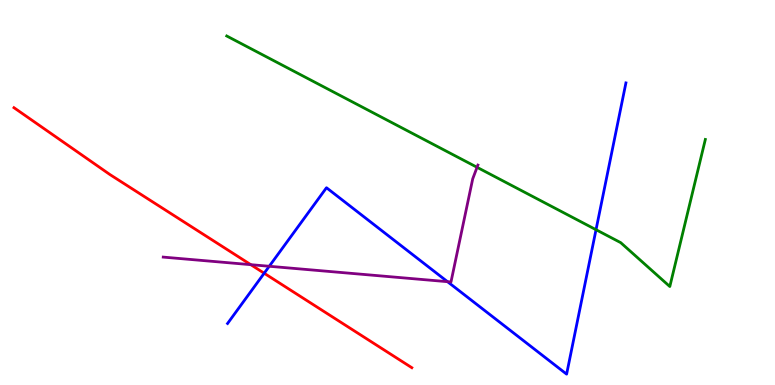[{'lines': ['blue', 'red'], 'intersections': [{'x': 3.41, 'y': 2.9}]}, {'lines': ['green', 'red'], 'intersections': []}, {'lines': ['purple', 'red'], 'intersections': [{'x': 3.24, 'y': 3.13}]}, {'lines': ['blue', 'green'], 'intersections': [{'x': 7.69, 'y': 4.03}]}, {'lines': ['blue', 'purple'], 'intersections': [{'x': 3.47, 'y': 3.08}, {'x': 5.77, 'y': 2.68}]}, {'lines': ['green', 'purple'], 'intersections': [{'x': 6.16, 'y': 5.65}]}]